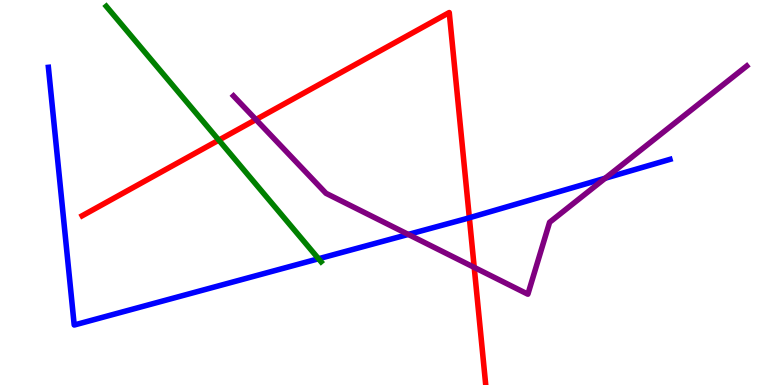[{'lines': ['blue', 'red'], 'intersections': [{'x': 6.06, 'y': 4.34}]}, {'lines': ['green', 'red'], 'intersections': [{'x': 2.82, 'y': 6.36}]}, {'lines': ['purple', 'red'], 'intersections': [{'x': 3.3, 'y': 6.89}, {'x': 6.12, 'y': 3.06}]}, {'lines': ['blue', 'green'], 'intersections': [{'x': 4.11, 'y': 3.28}]}, {'lines': ['blue', 'purple'], 'intersections': [{'x': 5.27, 'y': 3.91}, {'x': 7.81, 'y': 5.37}]}, {'lines': ['green', 'purple'], 'intersections': []}]